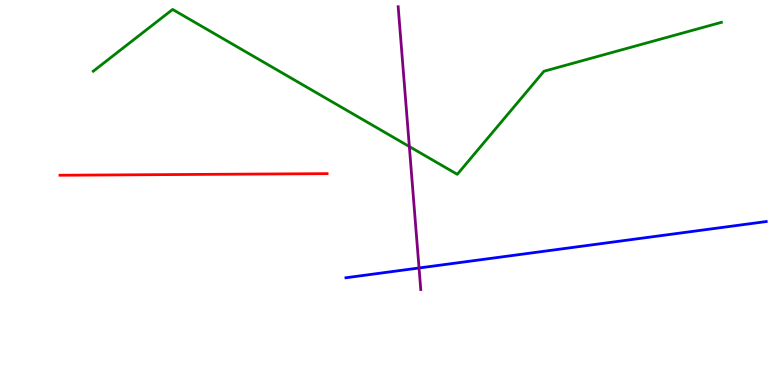[{'lines': ['blue', 'red'], 'intersections': []}, {'lines': ['green', 'red'], 'intersections': []}, {'lines': ['purple', 'red'], 'intersections': []}, {'lines': ['blue', 'green'], 'intersections': []}, {'lines': ['blue', 'purple'], 'intersections': [{'x': 5.41, 'y': 3.04}]}, {'lines': ['green', 'purple'], 'intersections': [{'x': 5.28, 'y': 6.19}]}]